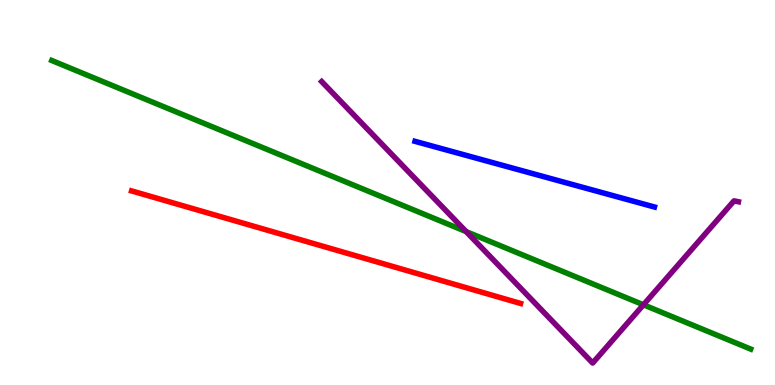[{'lines': ['blue', 'red'], 'intersections': []}, {'lines': ['green', 'red'], 'intersections': []}, {'lines': ['purple', 'red'], 'intersections': []}, {'lines': ['blue', 'green'], 'intersections': []}, {'lines': ['blue', 'purple'], 'intersections': []}, {'lines': ['green', 'purple'], 'intersections': [{'x': 6.01, 'y': 3.98}, {'x': 8.3, 'y': 2.08}]}]